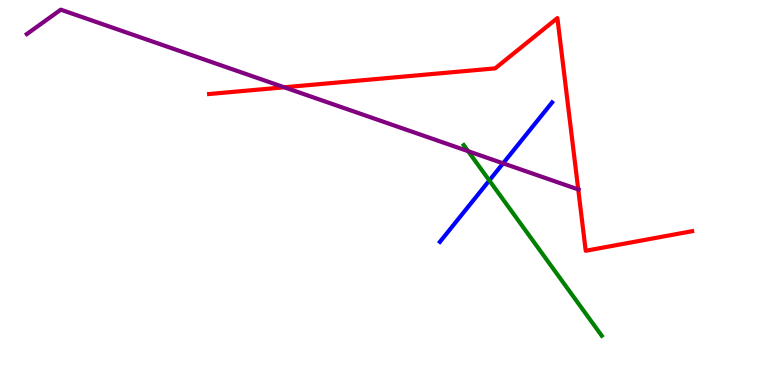[{'lines': ['blue', 'red'], 'intersections': []}, {'lines': ['green', 'red'], 'intersections': []}, {'lines': ['purple', 'red'], 'intersections': [{'x': 3.67, 'y': 7.73}, {'x': 7.46, 'y': 5.08}]}, {'lines': ['blue', 'green'], 'intersections': [{'x': 6.31, 'y': 5.31}]}, {'lines': ['blue', 'purple'], 'intersections': [{'x': 6.49, 'y': 5.76}]}, {'lines': ['green', 'purple'], 'intersections': [{'x': 6.04, 'y': 6.07}]}]